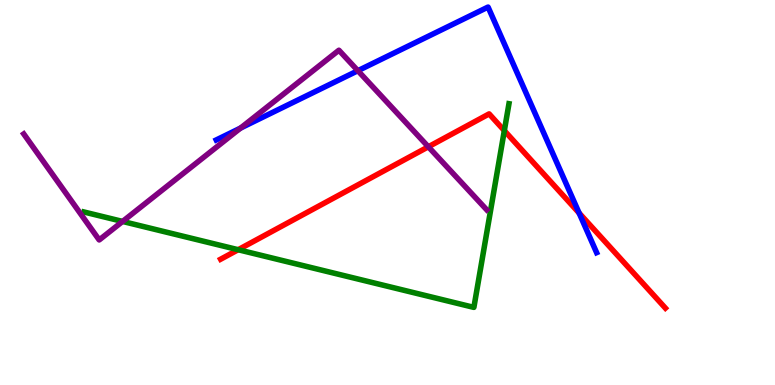[{'lines': ['blue', 'red'], 'intersections': [{'x': 7.47, 'y': 4.47}]}, {'lines': ['green', 'red'], 'intersections': [{'x': 3.07, 'y': 3.51}, {'x': 6.51, 'y': 6.61}]}, {'lines': ['purple', 'red'], 'intersections': [{'x': 5.53, 'y': 6.19}]}, {'lines': ['blue', 'green'], 'intersections': []}, {'lines': ['blue', 'purple'], 'intersections': [{'x': 3.1, 'y': 6.67}, {'x': 4.62, 'y': 8.16}]}, {'lines': ['green', 'purple'], 'intersections': [{'x': 1.58, 'y': 4.25}]}]